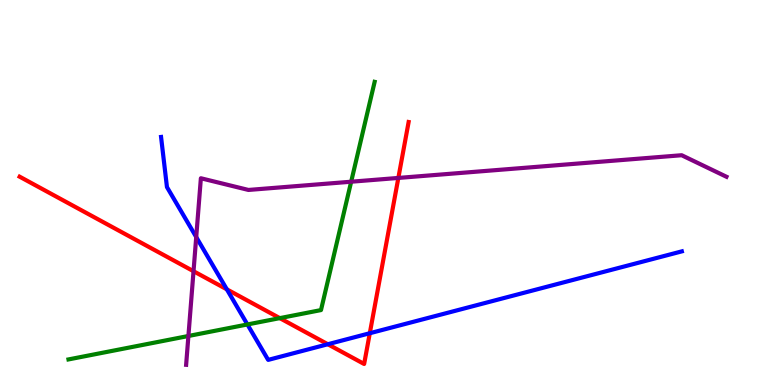[{'lines': ['blue', 'red'], 'intersections': [{'x': 2.93, 'y': 2.48}, {'x': 4.23, 'y': 1.06}, {'x': 4.77, 'y': 1.34}]}, {'lines': ['green', 'red'], 'intersections': [{'x': 3.61, 'y': 1.74}]}, {'lines': ['purple', 'red'], 'intersections': [{'x': 2.5, 'y': 2.96}, {'x': 5.14, 'y': 5.38}]}, {'lines': ['blue', 'green'], 'intersections': [{'x': 3.19, 'y': 1.57}]}, {'lines': ['blue', 'purple'], 'intersections': [{'x': 2.53, 'y': 3.84}]}, {'lines': ['green', 'purple'], 'intersections': [{'x': 2.43, 'y': 1.27}, {'x': 4.53, 'y': 5.28}]}]